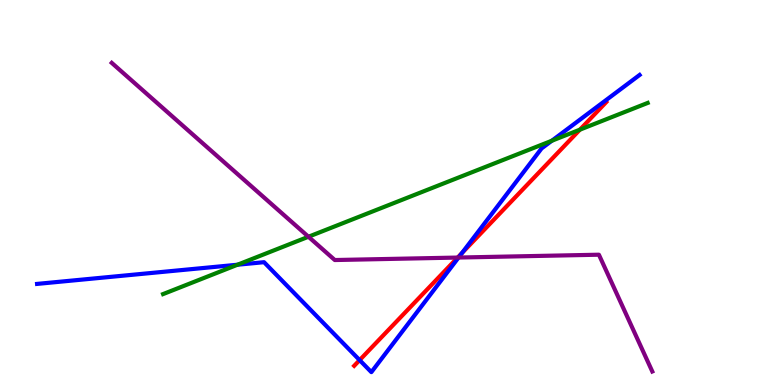[{'lines': ['blue', 'red'], 'intersections': [{'x': 4.64, 'y': 0.646}, {'x': 5.96, 'y': 3.43}]}, {'lines': ['green', 'red'], 'intersections': [{'x': 7.48, 'y': 6.63}]}, {'lines': ['purple', 'red'], 'intersections': [{'x': 5.91, 'y': 3.31}]}, {'lines': ['blue', 'green'], 'intersections': [{'x': 3.06, 'y': 3.12}, {'x': 7.12, 'y': 6.34}]}, {'lines': ['blue', 'purple'], 'intersections': [{'x': 5.92, 'y': 3.31}]}, {'lines': ['green', 'purple'], 'intersections': [{'x': 3.98, 'y': 3.85}]}]